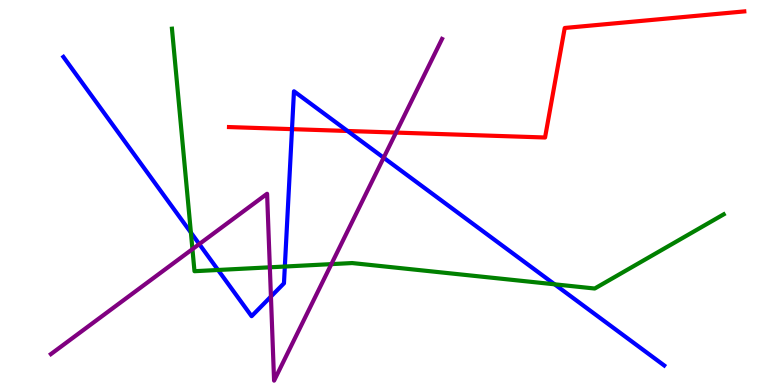[{'lines': ['blue', 'red'], 'intersections': [{'x': 3.77, 'y': 6.65}, {'x': 4.48, 'y': 6.6}]}, {'lines': ['green', 'red'], 'intersections': []}, {'lines': ['purple', 'red'], 'intersections': [{'x': 5.11, 'y': 6.56}]}, {'lines': ['blue', 'green'], 'intersections': [{'x': 2.46, 'y': 3.96}, {'x': 2.81, 'y': 2.99}, {'x': 3.68, 'y': 3.08}, {'x': 7.16, 'y': 2.62}]}, {'lines': ['blue', 'purple'], 'intersections': [{'x': 2.57, 'y': 3.66}, {'x': 3.5, 'y': 2.3}, {'x': 4.95, 'y': 5.9}]}, {'lines': ['green', 'purple'], 'intersections': [{'x': 2.48, 'y': 3.53}, {'x': 3.48, 'y': 3.06}, {'x': 4.28, 'y': 3.14}]}]